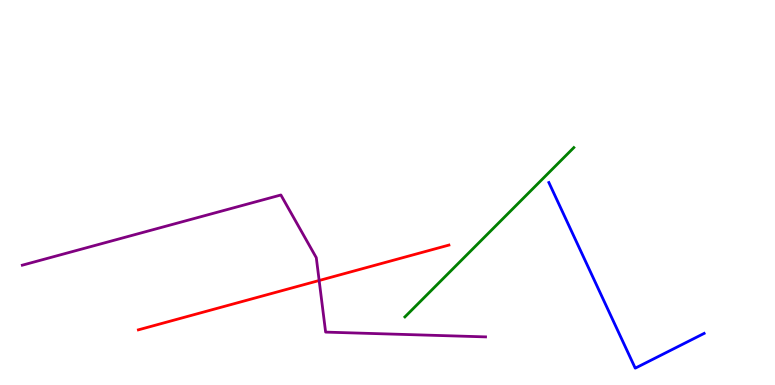[{'lines': ['blue', 'red'], 'intersections': []}, {'lines': ['green', 'red'], 'intersections': []}, {'lines': ['purple', 'red'], 'intersections': [{'x': 4.12, 'y': 2.71}]}, {'lines': ['blue', 'green'], 'intersections': []}, {'lines': ['blue', 'purple'], 'intersections': []}, {'lines': ['green', 'purple'], 'intersections': []}]